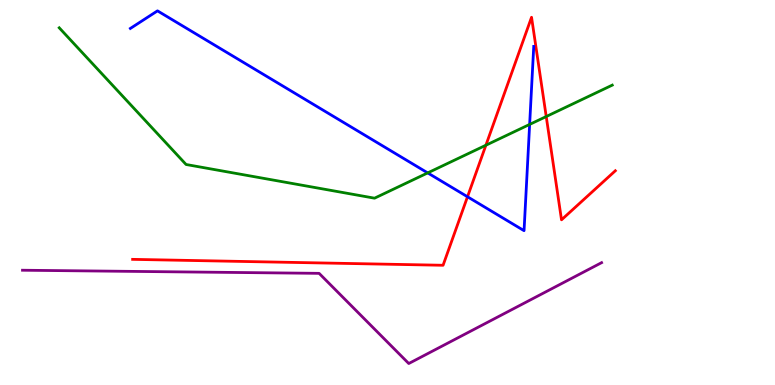[{'lines': ['blue', 'red'], 'intersections': [{'x': 6.03, 'y': 4.89}]}, {'lines': ['green', 'red'], 'intersections': [{'x': 6.27, 'y': 6.23}, {'x': 7.05, 'y': 6.97}]}, {'lines': ['purple', 'red'], 'intersections': []}, {'lines': ['blue', 'green'], 'intersections': [{'x': 5.52, 'y': 5.51}, {'x': 6.83, 'y': 6.77}]}, {'lines': ['blue', 'purple'], 'intersections': []}, {'lines': ['green', 'purple'], 'intersections': []}]